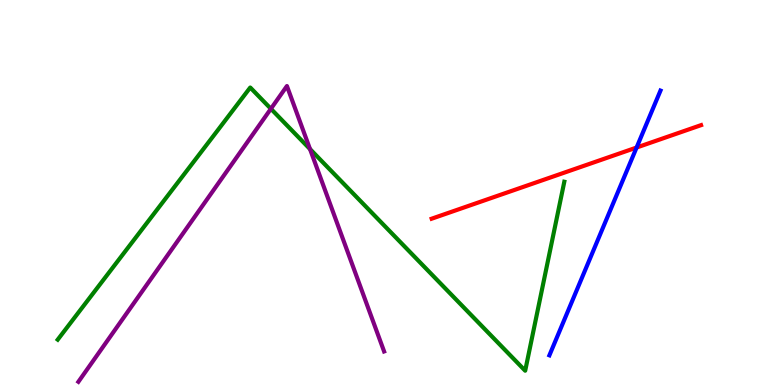[{'lines': ['blue', 'red'], 'intersections': [{'x': 8.21, 'y': 6.17}]}, {'lines': ['green', 'red'], 'intersections': []}, {'lines': ['purple', 'red'], 'intersections': []}, {'lines': ['blue', 'green'], 'intersections': []}, {'lines': ['blue', 'purple'], 'intersections': []}, {'lines': ['green', 'purple'], 'intersections': [{'x': 3.5, 'y': 7.17}, {'x': 4.0, 'y': 6.13}]}]